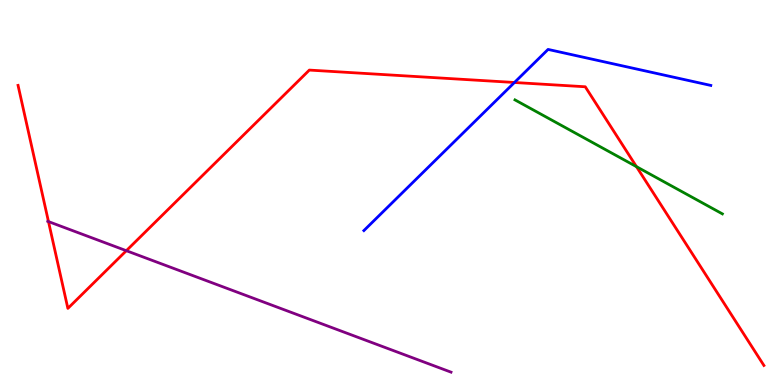[{'lines': ['blue', 'red'], 'intersections': [{'x': 6.64, 'y': 7.86}]}, {'lines': ['green', 'red'], 'intersections': [{'x': 8.21, 'y': 5.67}]}, {'lines': ['purple', 'red'], 'intersections': [{'x': 0.626, 'y': 4.24}, {'x': 1.63, 'y': 3.49}]}, {'lines': ['blue', 'green'], 'intersections': []}, {'lines': ['blue', 'purple'], 'intersections': []}, {'lines': ['green', 'purple'], 'intersections': []}]